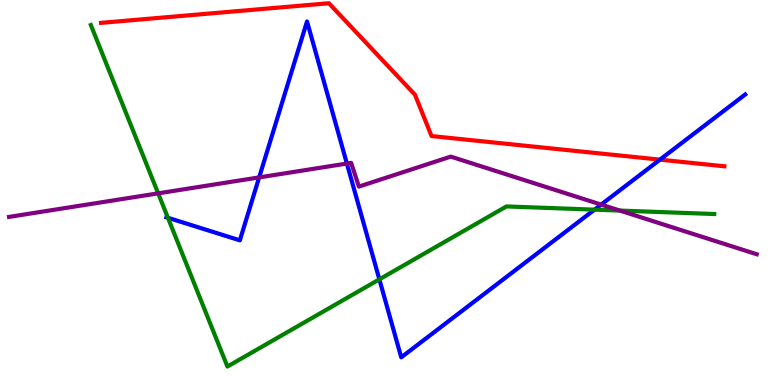[{'lines': ['blue', 'red'], 'intersections': [{'x': 8.52, 'y': 5.85}]}, {'lines': ['green', 'red'], 'intersections': []}, {'lines': ['purple', 'red'], 'intersections': []}, {'lines': ['blue', 'green'], 'intersections': [{'x': 2.17, 'y': 4.34}, {'x': 4.89, 'y': 2.74}, {'x': 7.67, 'y': 4.55}]}, {'lines': ['blue', 'purple'], 'intersections': [{'x': 3.34, 'y': 5.39}, {'x': 4.48, 'y': 5.75}, {'x': 7.76, 'y': 4.69}]}, {'lines': ['green', 'purple'], 'intersections': [{'x': 2.04, 'y': 4.98}, {'x': 8.0, 'y': 4.53}]}]